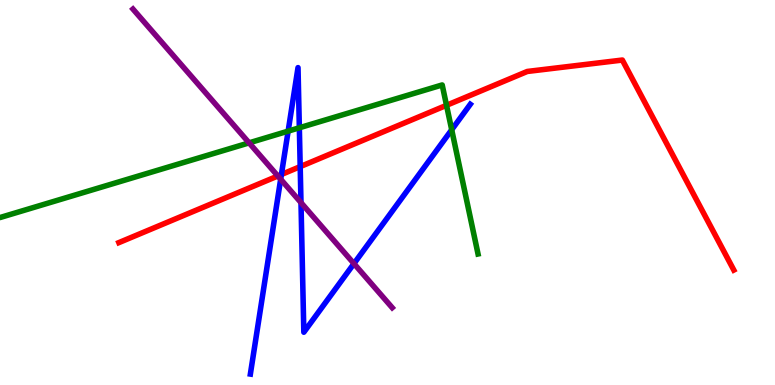[{'lines': ['blue', 'red'], 'intersections': [{'x': 3.63, 'y': 5.47}, {'x': 3.87, 'y': 5.67}]}, {'lines': ['green', 'red'], 'intersections': [{'x': 5.76, 'y': 7.26}]}, {'lines': ['purple', 'red'], 'intersections': [{'x': 3.59, 'y': 5.43}]}, {'lines': ['blue', 'green'], 'intersections': [{'x': 3.72, 'y': 6.59}, {'x': 3.86, 'y': 6.68}, {'x': 5.83, 'y': 6.63}]}, {'lines': ['blue', 'purple'], 'intersections': [{'x': 3.62, 'y': 5.34}, {'x': 3.88, 'y': 4.74}, {'x': 4.57, 'y': 3.15}]}, {'lines': ['green', 'purple'], 'intersections': [{'x': 3.21, 'y': 6.29}]}]